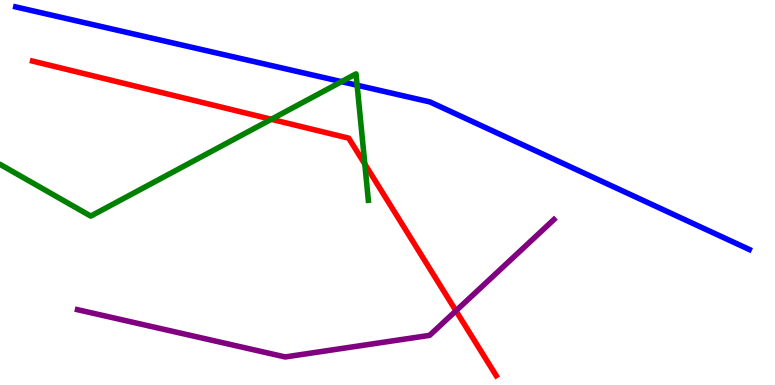[{'lines': ['blue', 'red'], 'intersections': []}, {'lines': ['green', 'red'], 'intersections': [{'x': 3.5, 'y': 6.9}, {'x': 4.71, 'y': 5.74}]}, {'lines': ['purple', 'red'], 'intersections': [{'x': 5.88, 'y': 1.93}]}, {'lines': ['blue', 'green'], 'intersections': [{'x': 4.41, 'y': 7.88}, {'x': 4.61, 'y': 7.79}]}, {'lines': ['blue', 'purple'], 'intersections': []}, {'lines': ['green', 'purple'], 'intersections': []}]